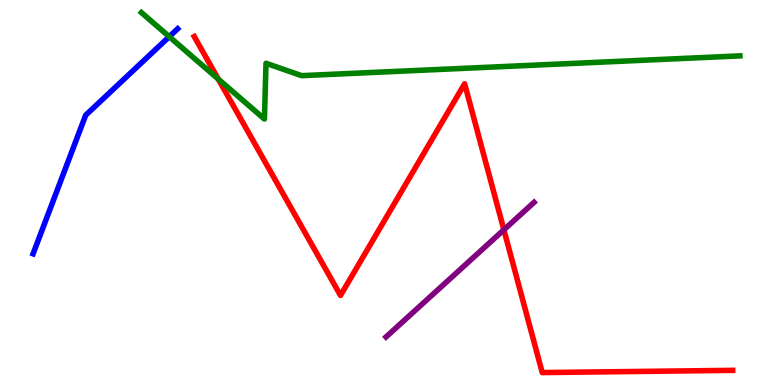[{'lines': ['blue', 'red'], 'intersections': []}, {'lines': ['green', 'red'], 'intersections': [{'x': 2.82, 'y': 7.95}]}, {'lines': ['purple', 'red'], 'intersections': [{'x': 6.5, 'y': 4.03}]}, {'lines': ['blue', 'green'], 'intersections': [{'x': 2.18, 'y': 9.05}]}, {'lines': ['blue', 'purple'], 'intersections': []}, {'lines': ['green', 'purple'], 'intersections': []}]